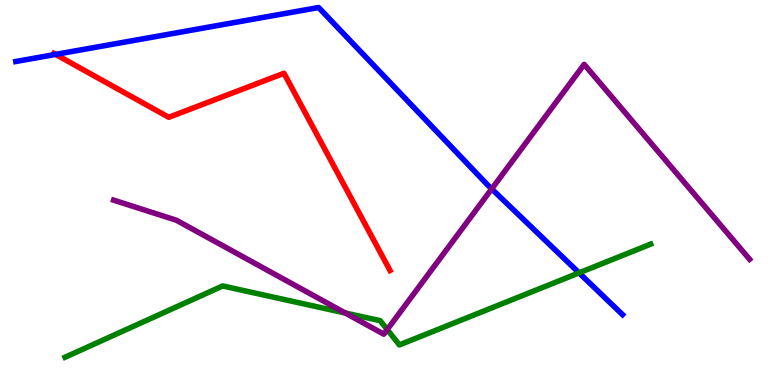[{'lines': ['blue', 'red'], 'intersections': [{'x': 0.717, 'y': 8.59}]}, {'lines': ['green', 'red'], 'intersections': []}, {'lines': ['purple', 'red'], 'intersections': []}, {'lines': ['blue', 'green'], 'intersections': [{'x': 7.47, 'y': 2.91}]}, {'lines': ['blue', 'purple'], 'intersections': [{'x': 6.34, 'y': 5.09}]}, {'lines': ['green', 'purple'], 'intersections': [{'x': 4.45, 'y': 1.87}, {'x': 5.0, 'y': 1.44}]}]